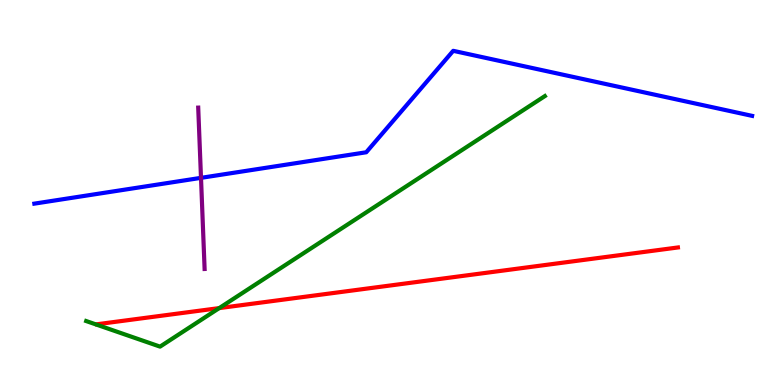[{'lines': ['blue', 'red'], 'intersections': []}, {'lines': ['green', 'red'], 'intersections': [{'x': 2.83, 'y': 2.0}]}, {'lines': ['purple', 'red'], 'intersections': []}, {'lines': ['blue', 'green'], 'intersections': []}, {'lines': ['blue', 'purple'], 'intersections': [{'x': 2.59, 'y': 5.38}]}, {'lines': ['green', 'purple'], 'intersections': []}]